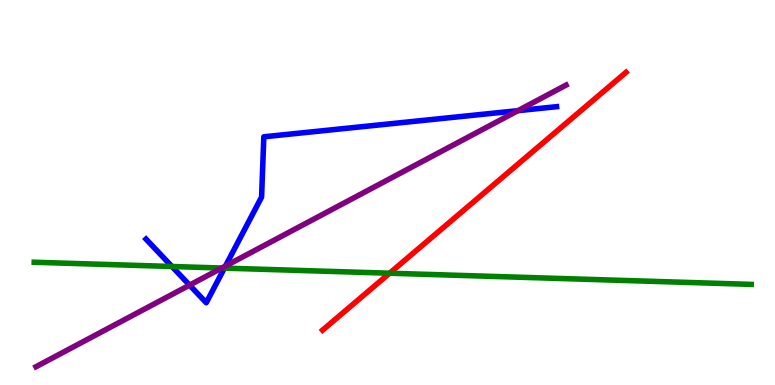[{'lines': ['blue', 'red'], 'intersections': []}, {'lines': ['green', 'red'], 'intersections': [{'x': 5.03, 'y': 2.9}]}, {'lines': ['purple', 'red'], 'intersections': []}, {'lines': ['blue', 'green'], 'intersections': [{'x': 2.22, 'y': 3.08}, {'x': 2.9, 'y': 3.04}]}, {'lines': ['blue', 'purple'], 'intersections': [{'x': 2.45, 'y': 2.59}, {'x': 2.91, 'y': 3.09}, {'x': 6.68, 'y': 7.13}]}, {'lines': ['green', 'purple'], 'intersections': [{'x': 2.86, 'y': 3.04}]}]